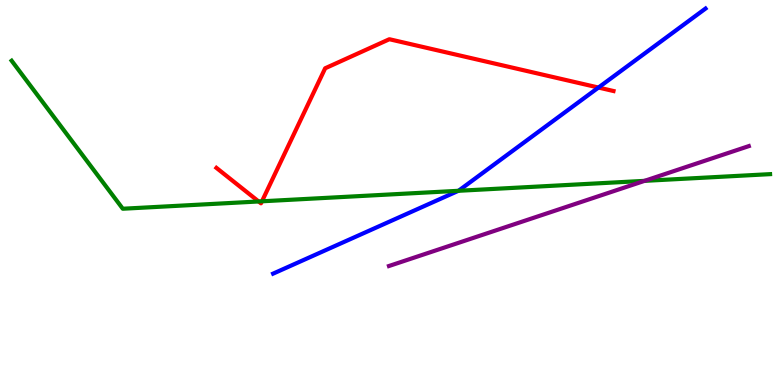[{'lines': ['blue', 'red'], 'intersections': [{'x': 7.72, 'y': 7.73}]}, {'lines': ['green', 'red'], 'intersections': [{'x': 3.34, 'y': 4.77}, {'x': 3.38, 'y': 4.77}]}, {'lines': ['purple', 'red'], 'intersections': []}, {'lines': ['blue', 'green'], 'intersections': [{'x': 5.92, 'y': 5.04}]}, {'lines': ['blue', 'purple'], 'intersections': []}, {'lines': ['green', 'purple'], 'intersections': [{'x': 8.32, 'y': 5.3}]}]